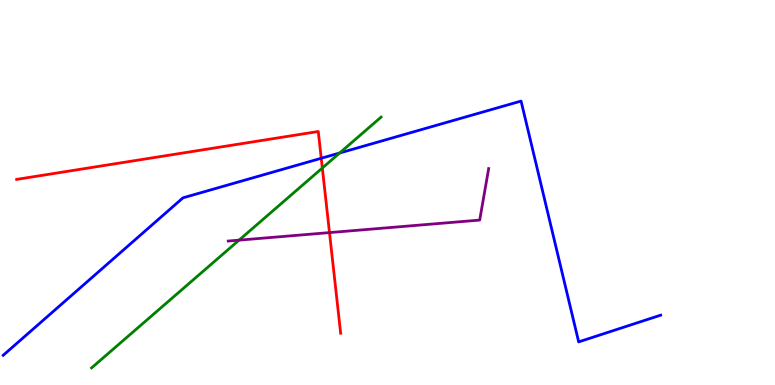[{'lines': ['blue', 'red'], 'intersections': [{'x': 4.15, 'y': 5.89}]}, {'lines': ['green', 'red'], 'intersections': [{'x': 4.16, 'y': 5.64}]}, {'lines': ['purple', 'red'], 'intersections': [{'x': 4.25, 'y': 3.96}]}, {'lines': ['blue', 'green'], 'intersections': [{'x': 4.38, 'y': 6.03}]}, {'lines': ['blue', 'purple'], 'intersections': []}, {'lines': ['green', 'purple'], 'intersections': [{'x': 3.08, 'y': 3.76}]}]